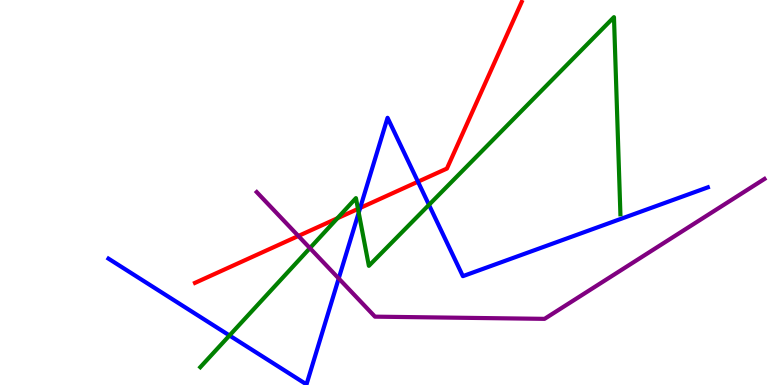[{'lines': ['blue', 'red'], 'intersections': [{'x': 4.65, 'y': 4.6}, {'x': 5.39, 'y': 5.28}]}, {'lines': ['green', 'red'], 'intersections': [{'x': 4.35, 'y': 4.33}, {'x': 4.62, 'y': 4.57}]}, {'lines': ['purple', 'red'], 'intersections': [{'x': 3.85, 'y': 3.87}]}, {'lines': ['blue', 'green'], 'intersections': [{'x': 2.96, 'y': 1.29}, {'x': 4.63, 'y': 4.48}, {'x': 5.54, 'y': 4.68}]}, {'lines': ['blue', 'purple'], 'intersections': [{'x': 4.37, 'y': 2.77}]}, {'lines': ['green', 'purple'], 'intersections': [{'x': 4.0, 'y': 3.56}]}]